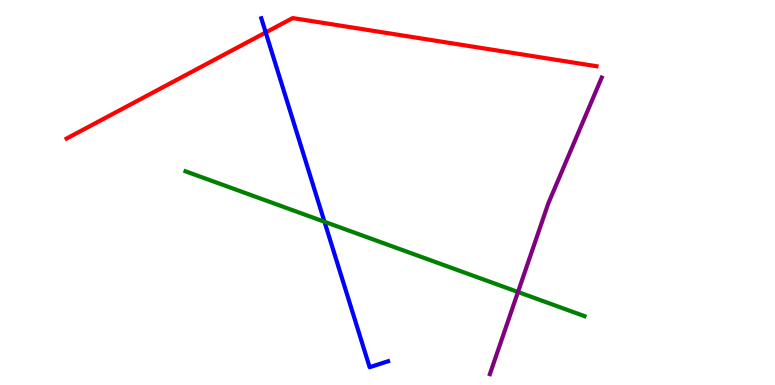[{'lines': ['blue', 'red'], 'intersections': [{'x': 3.43, 'y': 9.16}]}, {'lines': ['green', 'red'], 'intersections': []}, {'lines': ['purple', 'red'], 'intersections': []}, {'lines': ['blue', 'green'], 'intersections': [{'x': 4.19, 'y': 4.24}]}, {'lines': ['blue', 'purple'], 'intersections': []}, {'lines': ['green', 'purple'], 'intersections': [{'x': 6.68, 'y': 2.42}]}]